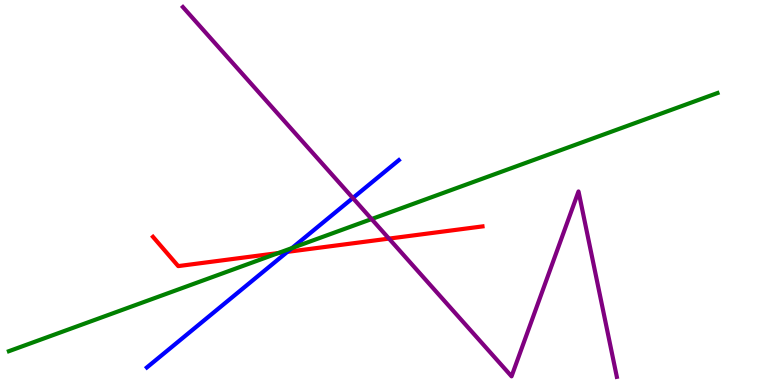[{'lines': ['blue', 'red'], 'intersections': [{'x': 3.71, 'y': 3.46}]}, {'lines': ['green', 'red'], 'intersections': [{'x': 3.59, 'y': 3.43}]}, {'lines': ['purple', 'red'], 'intersections': [{'x': 5.02, 'y': 3.8}]}, {'lines': ['blue', 'green'], 'intersections': [{'x': 3.77, 'y': 3.56}]}, {'lines': ['blue', 'purple'], 'intersections': [{'x': 4.55, 'y': 4.86}]}, {'lines': ['green', 'purple'], 'intersections': [{'x': 4.79, 'y': 4.31}]}]